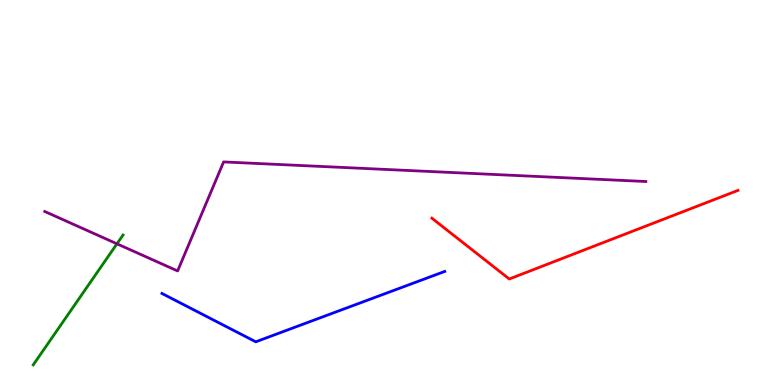[{'lines': ['blue', 'red'], 'intersections': []}, {'lines': ['green', 'red'], 'intersections': []}, {'lines': ['purple', 'red'], 'intersections': []}, {'lines': ['blue', 'green'], 'intersections': []}, {'lines': ['blue', 'purple'], 'intersections': []}, {'lines': ['green', 'purple'], 'intersections': [{'x': 1.51, 'y': 3.67}]}]